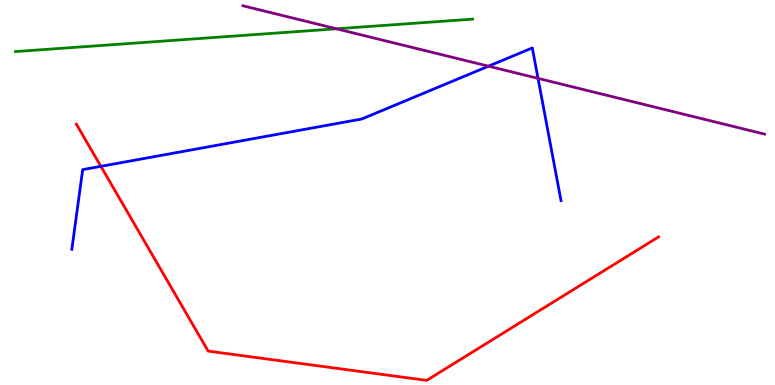[{'lines': ['blue', 'red'], 'intersections': [{'x': 1.3, 'y': 5.68}]}, {'lines': ['green', 'red'], 'intersections': []}, {'lines': ['purple', 'red'], 'intersections': []}, {'lines': ['blue', 'green'], 'intersections': []}, {'lines': ['blue', 'purple'], 'intersections': [{'x': 6.3, 'y': 8.28}, {'x': 6.94, 'y': 7.96}]}, {'lines': ['green', 'purple'], 'intersections': [{'x': 4.34, 'y': 9.25}]}]